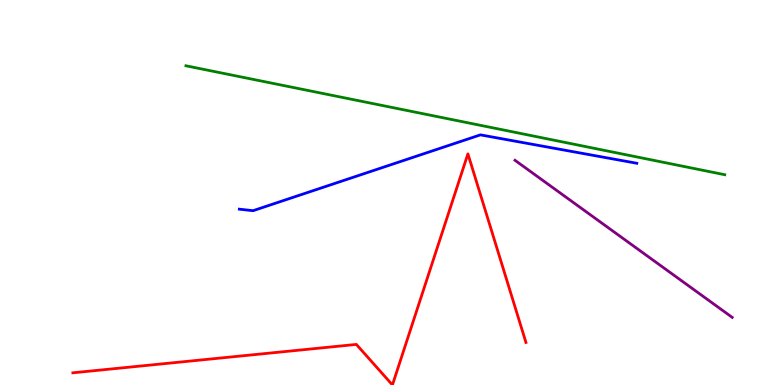[{'lines': ['blue', 'red'], 'intersections': []}, {'lines': ['green', 'red'], 'intersections': []}, {'lines': ['purple', 'red'], 'intersections': []}, {'lines': ['blue', 'green'], 'intersections': []}, {'lines': ['blue', 'purple'], 'intersections': []}, {'lines': ['green', 'purple'], 'intersections': []}]